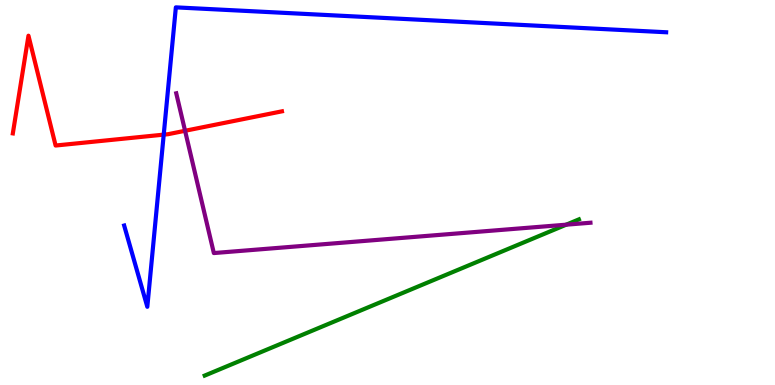[{'lines': ['blue', 'red'], 'intersections': [{'x': 2.11, 'y': 6.5}]}, {'lines': ['green', 'red'], 'intersections': []}, {'lines': ['purple', 'red'], 'intersections': [{'x': 2.39, 'y': 6.6}]}, {'lines': ['blue', 'green'], 'intersections': []}, {'lines': ['blue', 'purple'], 'intersections': []}, {'lines': ['green', 'purple'], 'intersections': [{'x': 7.31, 'y': 4.16}]}]